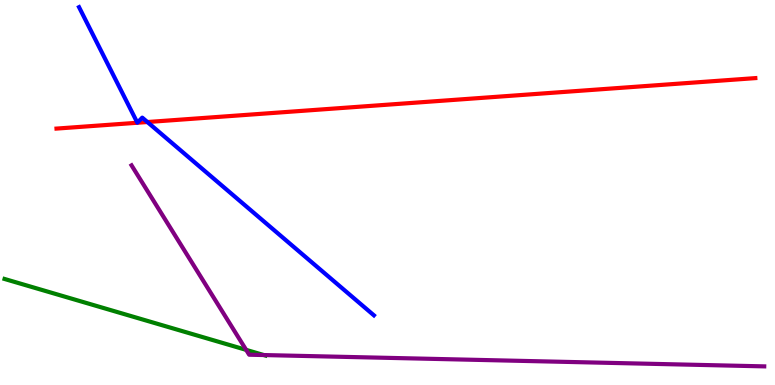[{'lines': ['blue', 'red'], 'intersections': [{'x': 1.9, 'y': 6.83}]}, {'lines': ['green', 'red'], 'intersections': []}, {'lines': ['purple', 'red'], 'intersections': []}, {'lines': ['blue', 'green'], 'intersections': []}, {'lines': ['blue', 'purple'], 'intersections': []}, {'lines': ['green', 'purple'], 'intersections': [{'x': 3.18, 'y': 0.913}, {'x': 3.4, 'y': 0.778}]}]